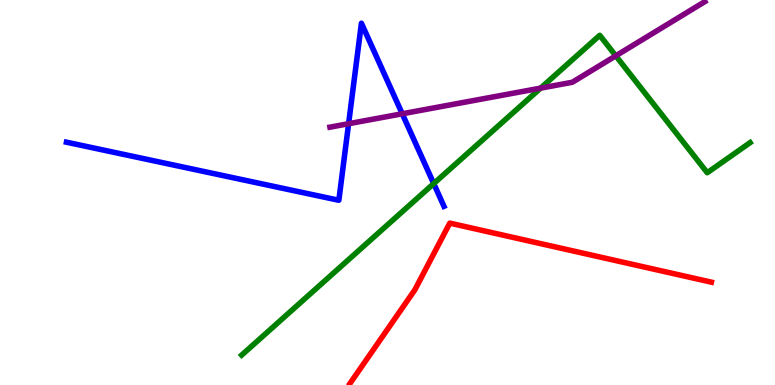[{'lines': ['blue', 'red'], 'intersections': []}, {'lines': ['green', 'red'], 'intersections': []}, {'lines': ['purple', 'red'], 'intersections': []}, {'lines': ['blue', 'green'], 'intersections': [{'x': 5.6, 'y': 5.23}]}, {'lines': ['blue', 'purple'], 'intersections': [{'x': 4.5, 'y': 6.79}, {'x': 5.19, 'y': 7.04}]}, {'lines': ['green', 'purple'], 'intersections': [{'x': 6.98, 'y': 7.71}, {'x': 7.95, 'y': 8.55}]}]